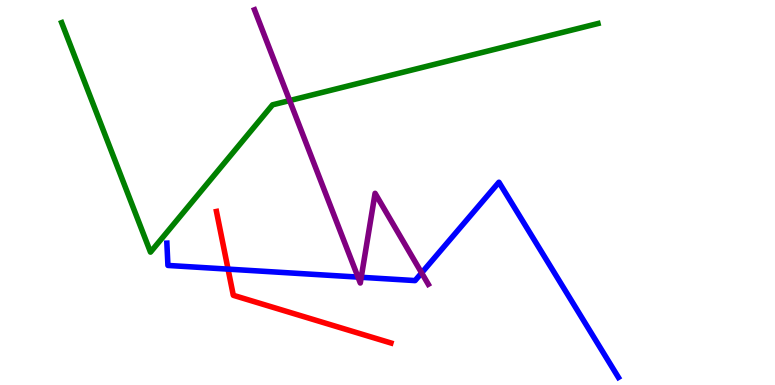[{'lines': ['blue', 'red'], 'intersections': [{'x': 2.94, 'y': 3.01}]}, {'lines': ['green', 'red'], 'intersections': []}, {'lines': ['purple', 'red'], 'intersections': []}, {'lines': ['blue', 'green'], 'intersections': []}, {'lines': ['blue', 'purple'], 'intersections': [{'x': 4.62, 'y': 2.8}, {'x': 4.66, 'y': 2.8}, {'x': 5.44, 'y': 2.91}]}, {'lines': ['green', 'purple'], 'intersections': [{'x': 3.74, 'y': 7.39}]}]